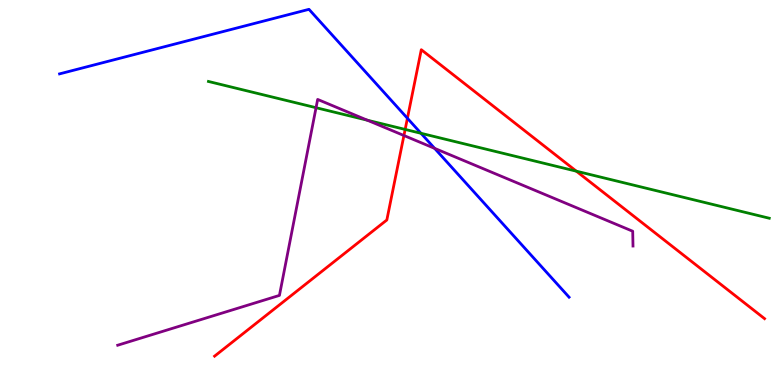[{'lines': ['blue', 'red'], 'intersections': [{'x': 5.26, 'y': 6.93}]}, {'lines': ['green', 'red'], 'intersections': [{'x': 5.23, 'y': 6.64}, {'x': 7.44, 'y': 5.55}]}, {'lines': ['purple', 'red'], 'intersections': [{'x': 5.21, 'y': 6.48}]}, {'lines': ['blue', 'green'], 'intersections': [{'x': 5.43, 'y': 6.54}]}, {'lines': ['blue', 'purple'], 'intersections': [{'x': 5.61, 'y': 6.15}]}, {'lines': ['green', 'purple'], 'intersections': [{'x': 4.08, 'y': 7.2}, {'x': 4.74, 'y': 6.88}]}]